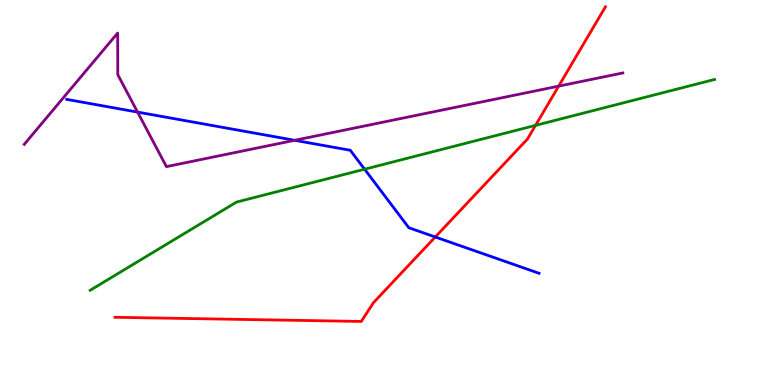[{'lines': ['blue', 'red'], 'intersections': [{'x': 5.62, 'y': 3.84}]}, {'lines': ['green', 'red'], 'intersections': [{'x': 6.91, 'y': 6.74}]}, {'lines': ['purple', 'red'], 'intersections': [{'x': 7.21, 'y': 7.76}]}, {'lines': ['blue', 'green'], 'intersections': [{'x': 4.7, 'y': 5.6}]}, {'lines': ['blue', 'purple'], 'intersections': [{'x': 1.78, 'y': 7.09}, {'x': 3.8, 'y': 6.36}]}, {'lines': ['green', 'purple'], 'intersections': []}]